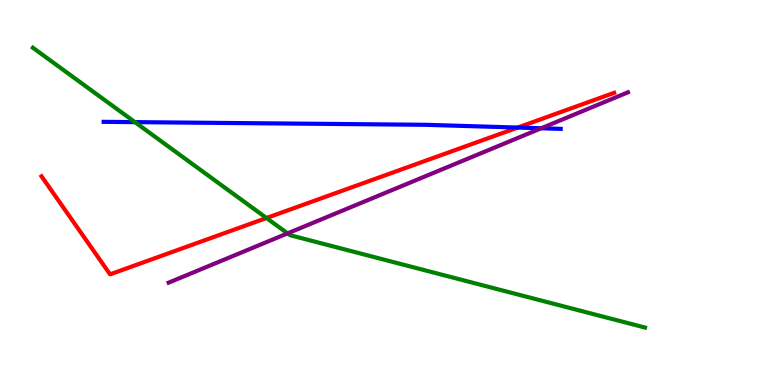[{'lines': ['blue', 'red'], 'intersections': [{'x': 6.68, 'y': 6.69}]}, {'lines': ['green', 'red'], 'intersections': [{'x': 3.44, 'y': 4.34}]}, {'lines': ['purple', 'red'], 'intersections': []}, {'lines': ['blue', 'green'], 'intersections': [{'x': 1.74, 'y': 6.83}]}, {'lines': ['blue', 'purple'], 'intersections': [{'x': 6.98, 'y': 6.67}]}, {'lines': ['green', 'purple'], 'intersections': [{'x': 3.71, 'y': 3.94}]}]